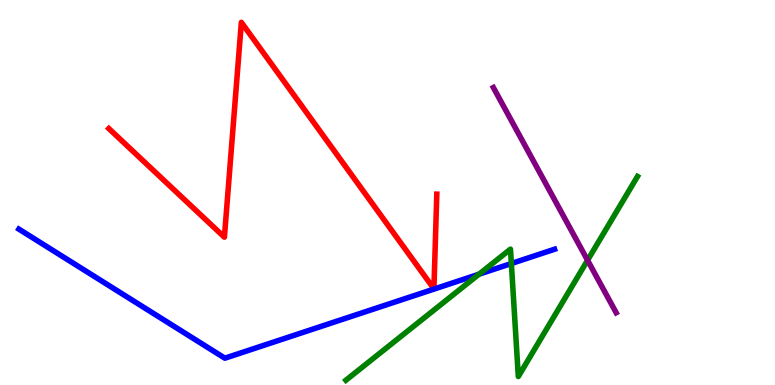[{'lines': ['blue', 'red'], 'intersections': []}, {'lines': ['green', 'red'], 'intersections': []}, {'lines': ['purple', 'red'], 'intersections': []}, {'lines': ['blue', 'green'], 'intersections': [{'x': 6.18, 'y': 2.88}, {'x': 6.6, 'y': 3.16}]}, {'lines': ['blue', 'purple'], 'intersections': []}, {'lines': ['green', 'purple'], 'intersections': [{'x': 7.58, 'y': 3.24}]}]